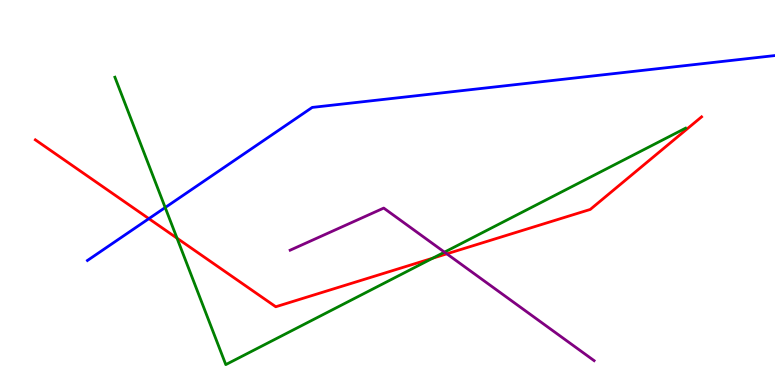[{'lines': ['blue', 'red'], 'intersections': [{'x': 1.92, 'y': 4.32}]}, {'lines': ['green', 'red'], 'intersections': [{'x': 2.28, 'y': 3.81}, {'x': 5.58, 'y': 3.29}]}, {'lines': ['purple', 'red'], 'intersections': [{'x': 5.77, 'y': 3.41}]}, {'lines': ['blue', 'green'], 'intersections': [{'x': 2.13, 'y': 4.61}]}, {'lines': ['blue', 'purple'], 'intersections': []}, {'lines': ['green', 'purple'], 'intersections': [{'x': 5.74, 'y': 3.45}]}]